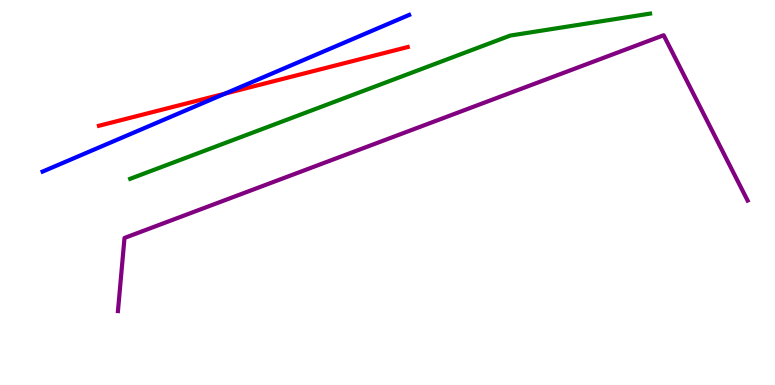[{'lines': ['blue', 'red'], 'intersections': [{'x': 2.9, 'y': 7.57}]}, {'lines': ['green', 'red'], 'intersections': []}, {'lines': ['purple', 'red'], 'intersections': []}, {'lines': ['blue', 'green'], 'intersections': []}, {'lines': ['blue', 'purple'], 'intersections': []}, {'lines': ['green', 'purple'], 'intersections': []}]